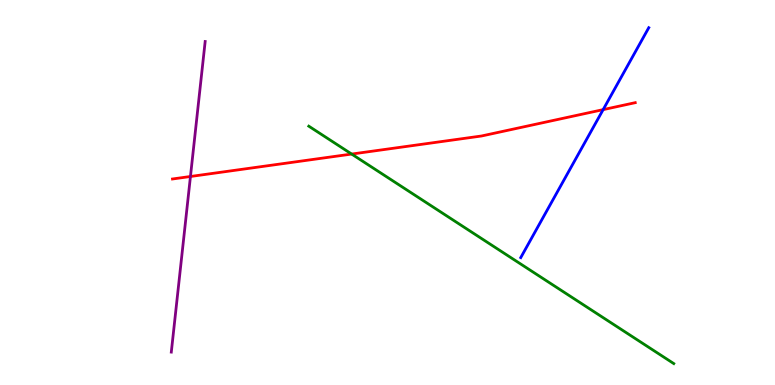[{'lines': ['blue', 'red'], 'intersections': [{'x': 7.78, 'y': 7.15}]}, {'lines': ['green', 'red'], 'intersections': [{'x': 4.54, 'y': 6.0}]}, {'lines': ['purple', 'red'], 'intersections': [{'x': 2.46, 'y': 5.42}]}, {'lines': ['blue', 'green'], 'intersections': []}, {'lines': ['blue', 'purple'], 'intersections': []}, {'lines': ['green', 'purple'], 'intersections': []}]